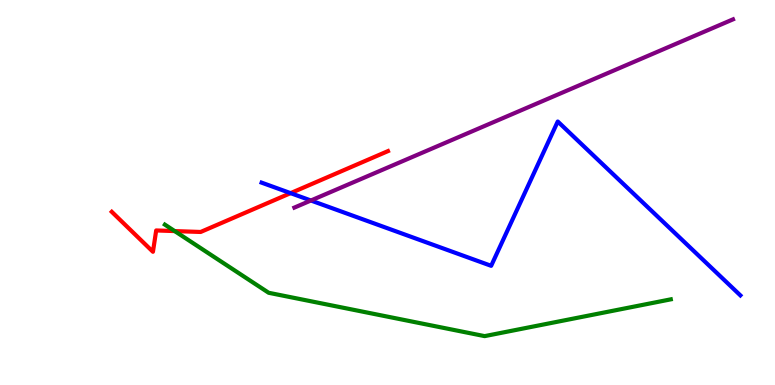[{'lines': ['blue', 'red'], 'intersections': [{'x': 3.75, 'y': 4.98}]}, {'lines': ['green', 'red'], 'intersections': [{'x': 2.25, 'y': 4.0}]}, {'lines': ['purple', 'red'], 'intersections': []}, {'lines': ['blue', 'green'], 'intersections': []}, {'lines': ['blue', 'purple'], 'intersections': [{'x': 4.01, 'y': 4.79}]}, {'lines': ['green', 'purple'], 'intersections': []}]